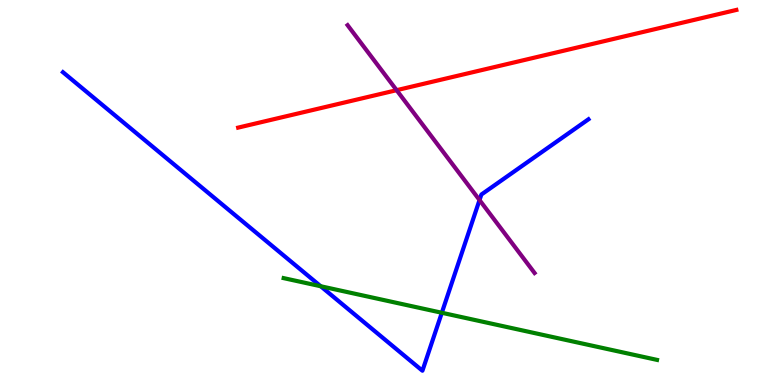[{'lines': ['blue', 'red'], 'intersections': []}, {'lines': ['green', 'red'], 'intersections': []}, {'lines': ['purple', 'red'], 'intersections': [{'x': 5.12, 'y': 7.66}]}, {'lines': ['blue', 'green'], 'intersections': [{'x': 4.14, 'y': 2.57}, {'x': 5.7, 'y': 1.88}]}, {'lines': ['blue', 'purple'], 'intersections': [{'x': 6.19, 'y': 4.8}]}, {'lines': ['green', 'purple'], 'intersections': []}]